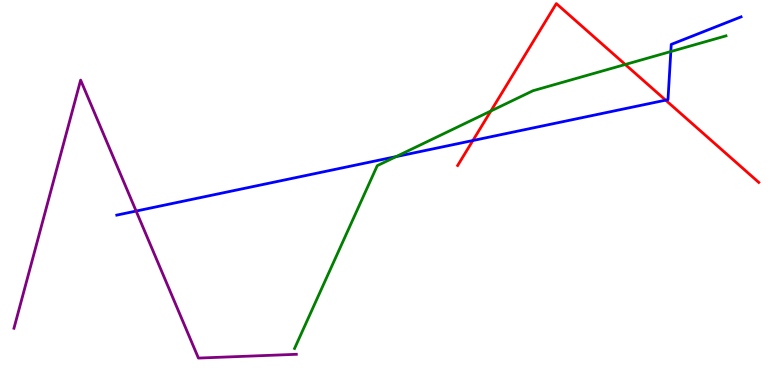[{'lines': ['blue', 'red'], 'intersections': [{'x': 6.1, 'y': 6.35}, {'x': 8.59, 'y': 7.4}]}, {'lines': ['green', 'red'], 'intersections': [{'x': 6.33, 'y': 7.12}, {'x': 8.07, 'y': 8.32}]}, {'lines': ['purple', 'red'], 'intersections': []}, {'lines': ['blue', 'green'], 'intersections': [{'x': 5.11, 'y': 5.93}, {'x': 8.66, 'y': 8.66}]}, {'lines': ['blue', 'purple'], 'intersections': [{'x': 1.76, 'y': 4.52}]}, {'lines': ['green', 'purple'], 'intersections': []}]